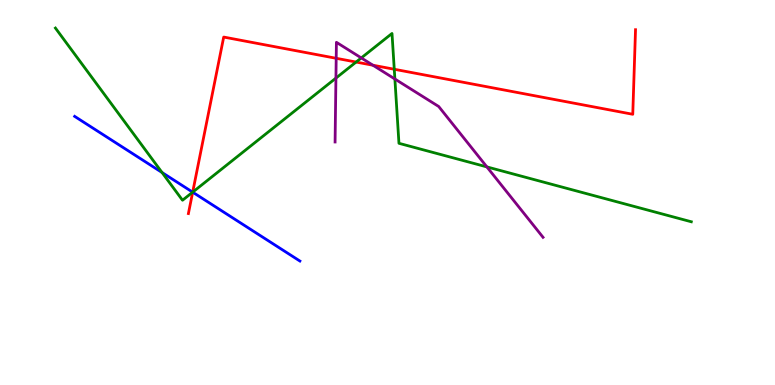[{'lines': ['blue', 'red'], 'intersections': [{'x': 2.49, 'y': 5.01}]}, {'lines': ['green', 'red'], 'intersections': [{'x': 2.49, 'y': 5.01}, {'x': 4.59, 'y': 8.39}, {'x': 5.09, 'y': 8.2}]}, {'lines': ['purple', 'red'], 'intersections': [{'x': 4.34, 'y': 8.49}, {'x': 4.81, 'y': 8.31}]}, {'lines': ['blue', 'green'], 'intersections': [{'x': 2.09, 'y': 5.52}, {'x': 2.49, 'y': 5.01}]}, {'lines': ['blue', 'purple'], 'intersections': []}, {'lines': ['green', 'purple'], 'intersections': [{'x': 4.33, 'y': 7.97}, {'x': 4.66, 'y': 8.5}, {'x': 5.1, 'y': 7.95}, {'x': 6.28, 'y': 5.66}]}]